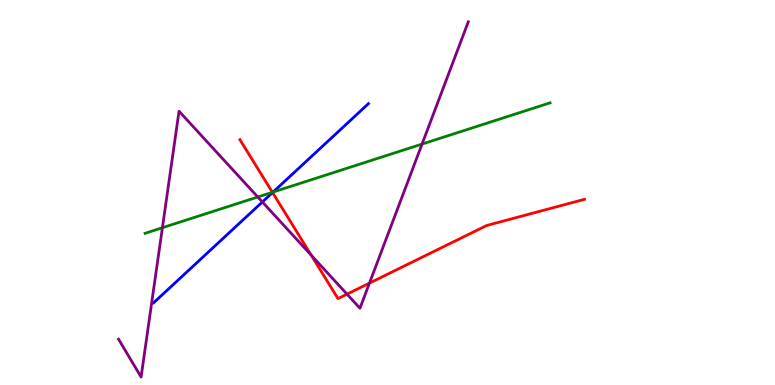[{'lines': ['blue', 'red'], 'intersections': [{'x': 3.52, 'y': 5.0}]}, {'lines': ['green', 'red'], 'intersections': [{'x': 3.51, 'y': 5.01}]}, {'lines': ['purple', 'red'], 'intersections': [{'x': 4.02, 'y': 3.37}, {'x': 4.48, 'y': 2.36}, {'x': 4.77, 'y': 2.65}]}, {'lines': ['blue', 'green'], 'intersections': [{'x': 3.52, 'y': 5.01}]}, {'lines': ['blue', 'purple'], 'intersections': [{'x': 3.39, 'y': 4.75}]}, {'lines': ['green', 'purple'], 'intersections': [{'x': 2.1, 'y': 4.09}, {'x': 3.33, 'y': 4.88}, {'x': 5.45, 'y': 6.26}]}]